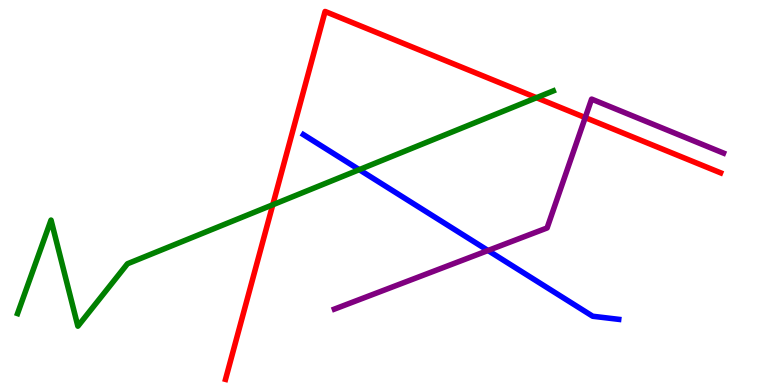[{'lines': ['blue', 'red'], 'intersections': []}, {'lines': ['green', 'red'], 'intersections': [{'x': 3.52, 'y': 4.68}, {'x': 6.92, 'y': 7.46}]}, {'lines': ['purple', 'red'], 'intersections': [{'x': 7.55, 'y': 6.95}]}, {'lines': ['blue', 'green'], 'intersections': [{'x': 4.64, 'y': 5.59}]}, {'lines': ['blue', 'purple'], 'intersections': [{'x': 6.3, 'y': 3.49}]}, {'lines': ['green', 'purple'], 'intersections': []}]